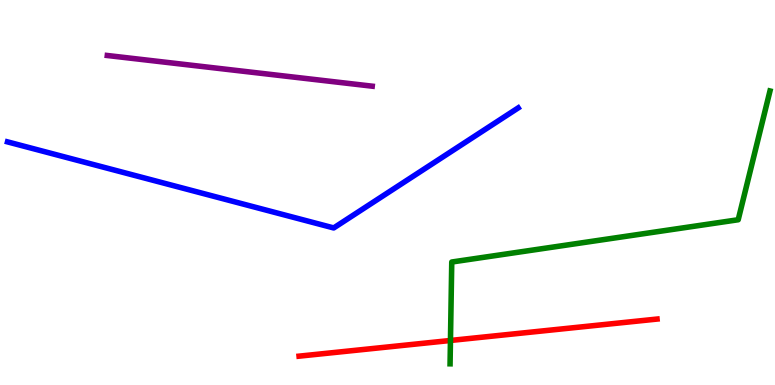[{'lines': ['blue', 'red'], 'intersections': []}, {'lines': ['green', 'red'], 'intersections': [{'x': 5.81, 'y': 1.16}]}, {'lines': ['purple', 'red'], 'intersections': []}, {'lines': ['blue', 'green'], 'intersections': []}, {'lines': ['blue', 'purple'], 'intersections': []}, {'lines': ['green', 'purple'], 'intersections': []}]